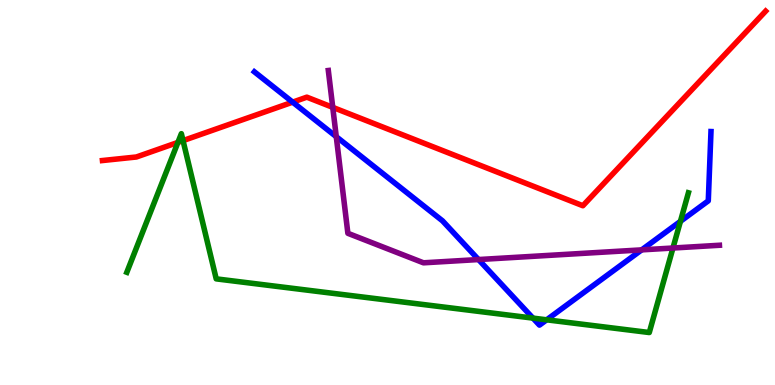[{'lines': ['blue', 'red'], 'intersections': [{'x': 3.78, 'y': 7.35}]}, {'lines': ['green', 'red'], 'intersections': [{'x': 2.3, 'y': 6.3}, {'x': 2.36, 'y': 6.35}]}, {'lines': ['purple', 'red'], 'intersections': [{'x': 4.29, 'y': 7.21}]}, {'lines': ['blue', 'green'], 'intersections': [{'x': 6.88, 'y': 1.74}, {'x': 7.05, 'y': 1.69}, {'x': 8.78, 'y': 4.25}]}, {'lines': ['blue', 'purple'], 'intersections': [{'x': 4.34, 'y': 6.45}, {'x': 6.17, 'y': 3.26}, {'x': 8.28, 'y': 3.51}]}, {'lines': ['green', 'purple'], 'intersections': [{'x': 8.68, 'y': 3.56}]}]